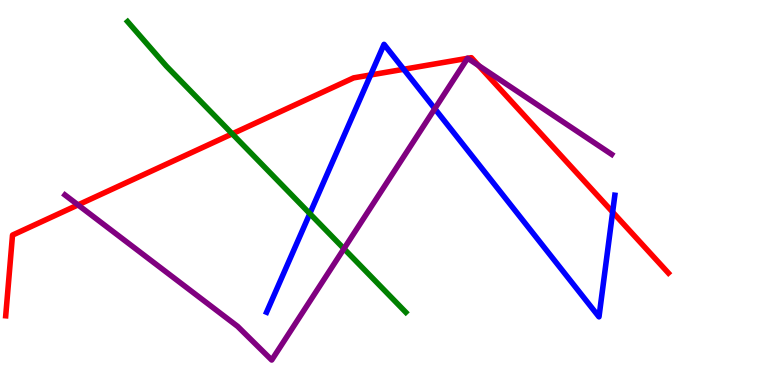[{'lines': ['blue', 'red'], 'intersections': [{'x': 4.78, 'y': 8.05}, {'x': 5.21, 'y': 8.2}, {'x': 7.91, 'y': 4.49}]}, {'lines': ['green', 'red'], 'intersections': [{'x': 3.0, 'y': 6.52}]}, {'lines': ['purple', 'red'], 'intersections': [{'x': 1.01, 'y': 4.68}, {'x': 6.03, 'y': 8.48}, {'x': 6.04, 'y': 8.49}, {'x': 6.17, 'y': 8.3}]}, {'lines': ['blue', 'green'], 'intersections': [{'x': 4.0, 'y': 4.45}]}, {'lines': ['blue', 'purple'], 'intersections': [{'x': 5.61, 'y': 7.18}]}, {'lines': ['green', 'purple'], 'intersections': [{'x': 4.44, 'y': 3.54}]}]